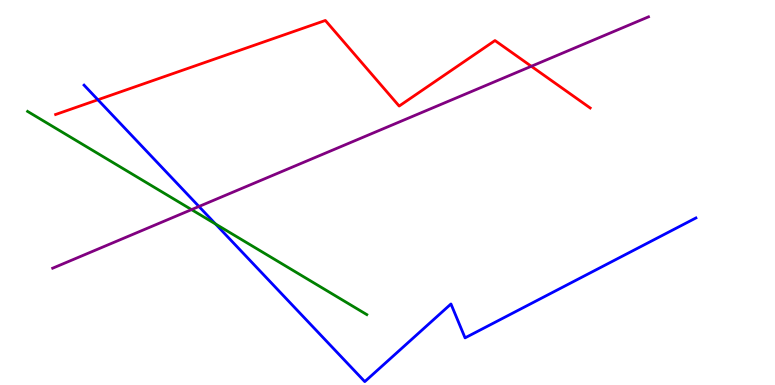[{'lines': ['blue', 'red'], 'intersections': [{'x': 1.26, 'y': 7.41}]}, {'lines': ['green', 'red'], 'intersections': []}, {'lines': ['purple', 'red'], 'intersections': [{'x': 6.86, 'y': 8.28}]}, {'lines': ['blue', 'green'], 'intersections': [{'x': 2.78, 'y': 4.18}]}, {'lines': ['blue', 'purple'], 'intersections': [{'x': 2.57, 'y': 4.64}]}, {'lines': ['green', 'purple'], 'intersections': [{'x': 2.47, 'y': 4.56}]}]